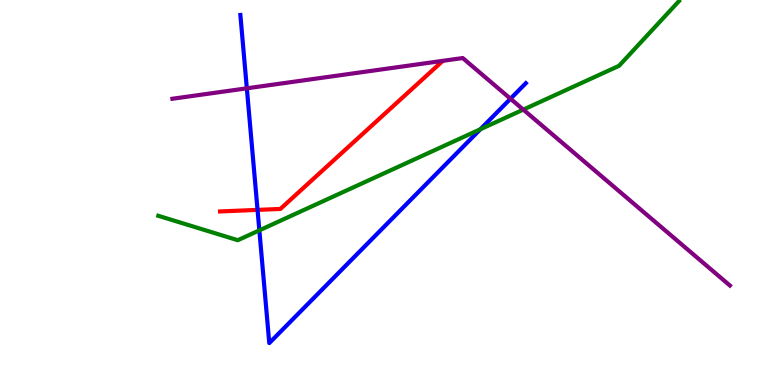[{'lines': ['blue', 'red'], 'intersections': [{'x': 3.32, 'y': 4.55}]}, {'lines': ['green', 'red'], 'intersections': []}, {'lines': ['purple', 'red'], 'intersections': []}, {'lines': ['blue', 'green'], 'intersections': [{'x': 3.35, 'y': 4.02}, {'x': 6.2, 'y': 6.64}]}, {'lines': ['blue', 'purple'], 'intersections': [{'x': 3.18, 'y': 7.71}, {'x': 6.59, 'y': 7.44}]}, {'lines': ['green', 'purple'], 'intersections': [{'x': 6.75, 'y': 7.15}]}]